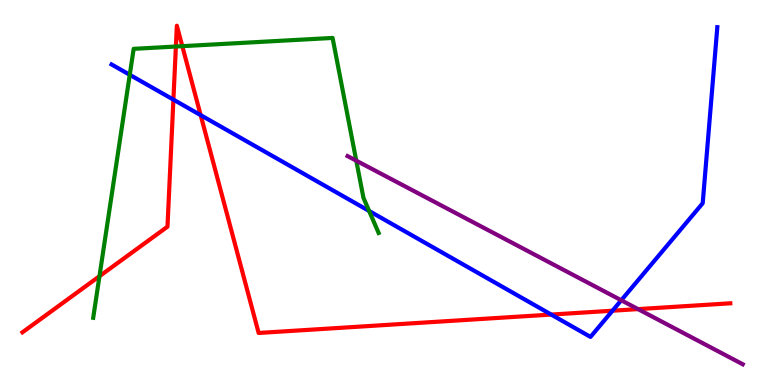[{'lines': ['blue', 'red'], 'intersections': [{'x': 2.24, 'y': 7.41}, {'x': 2.59, 'y': 7.01}, {'x': 7.11, 'y': 1.83}, {'x': 7.9, 'y': 1.93}]}, {'lines': ['green', 'red'], 'intersections': [{'x': 1.28, 'y': 2.83}, {'x': 2.27, 'y': 8.79}, {'x': 2.35, 'y': 8.8}]}, {'lines': ['purple', 'red'], 'intersections': [{'x': 8.23, 'y': 1.97}]}, {'lines': ['blue', 'green'], 'intersections': [{'x': 1.67, 'y': 8.06}, {'x': 4.76, 'y': 4.52}]}, {'lines': ['blue', 'purple'], 'intersections': [{'x': 8.02, 'y': 2.2}]}, {'lines': ['green', 'purple'], 'intersections': [{'x': 4.6, 'y': 5.83}]}]